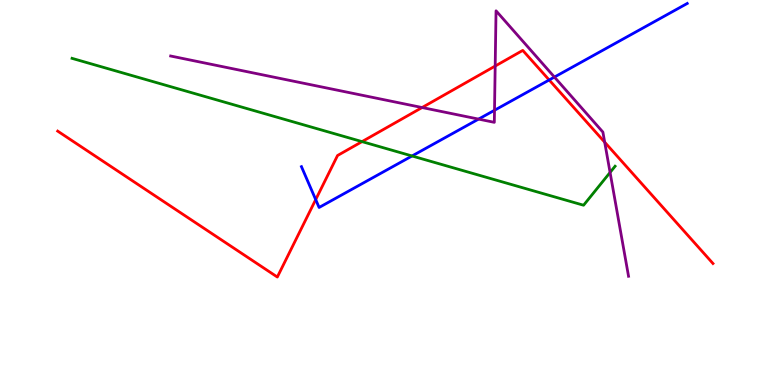[{'lines': ['blue', 'red'], 'intersections': [{'x': 4.07, 'y': 4.82}, {'x': 7.09, 'y': 7.92}]}, {'lines': ['green', 'red'], 'intersections': [{'x': 4.67, 'y': 6.32}]}, {'lines': ['purple', 'red'], 'intersections': [{'x': 5.45, 'y': 7.21}, {'x': 6.39, 'y': 8.28}, {'x': 7.8, 'y': 6.31}]}, {'lines': ['blue', 'green'], 'intersections': [{'x': 5.32, 'y': 5.95}]}, {'lines': ['blue', 'purple'], 'intersections': [{'x': 6.18, 'y': 6.91}, {'x': 6.38, 'y': 7.14}, {'x': 7.15, 'y': 8.0}]}, {'lines': ['green', 'purple'], 'intersections': [{'x': 7.87, 'y': 5.52}]}]